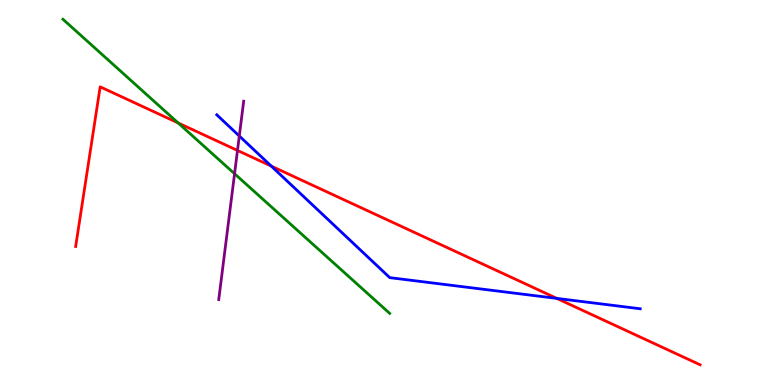[{'lines': ['blue', 'red'], 'intersections': [{'x': 3.5, 'y': 5.69}, {'x': 7.18, 'y': 2.25}]}, {'lines': ['green', 'red'], 'intersections': [{'x': 2.3, 'y': 6.81}]}, {'lines': ['purple', 'red'], 'intersections': [{'x': 3.06, 'y': 6.09}]}, {'lines': ['blue', 'green'], 'intersections': []}, {'lines': ['blue', 'purple'], 'intersections': [{'x': 3.09, 'y': 6.47}]}, {'lines': ['green', 'purple'], 'intersections': [{'x': 3.03, 'y': 5.49}]}]